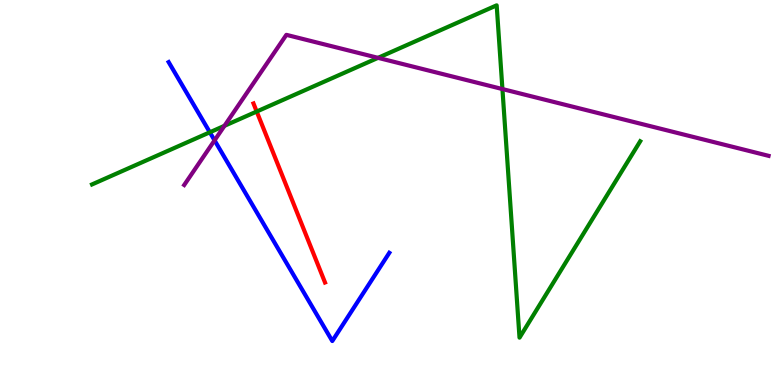[{'lines': ['blue', 'red'], 'intersections': []}, {'lines': ['green', 'red'], 'intersections': [{'x': 3.31, 'y': 7.1}]}, {'lines': ['purple', 'red'], 'intersections': []}, {'lines': ['blue', 'green'], 'intersections': [{'x': 2.71, 'y': 6.56}]}, {'lines': ['blue', 'purple'], 'intersections': [{'x': 2.77, 'y': 6.35}]}, {'lines': ['green', 'purple'], 'intersections': [{'x': 2.9, 'y': 6.73}, {'x': 4.88, 'y': 8.5}, {'x': 6.48, 'y': 7.69}]}]